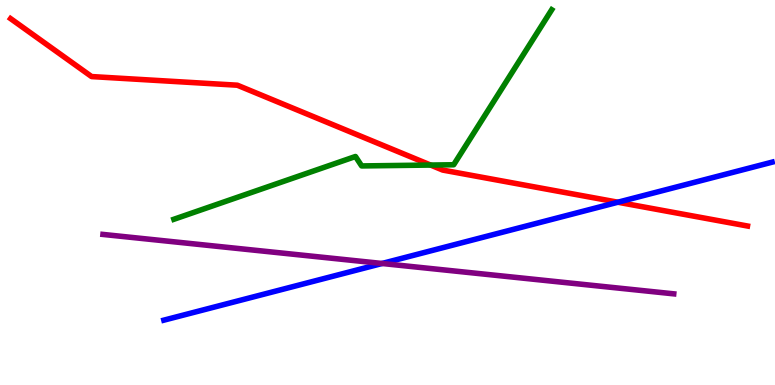[{'lines': ['blue', 'red'], 'intersections': [{'x': 7.97, 'y': 4.75}]}, {'lines': ['green', 'red'], 'intersections': [{'x': 5.56, 'y': 5.71}]}, {'lines': ['purple', 'red'], 'intersections': []}, {'lines': ['blue', 'green'], 'intersections': []}, {'lines': ['blue', 'purple'], 'intersections': [{'x': 4.93, 'y': 3.16}]}, {'lines': ['green', 'purple'], 'intersections': []}]